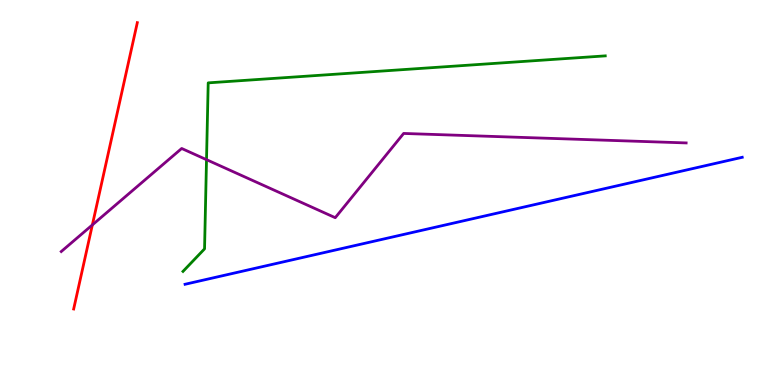[{'lines': ['blue', 'red'], 'intersections': []}, {'lines': ['green', 'red'], 'intersections': []}, {'lines': ['purple', 'red'], 'intersections': [{'x': 1.19, 'y': 4.16}]}, {'lines': ['blue', 'green'], 'intersections': []}, {'lines': ['blue', 'purple'], 'intersections': []}, {'lines': ['green', 'purple'], 'intersections': [{'x': 2.66, 'y': 5.85}]}]